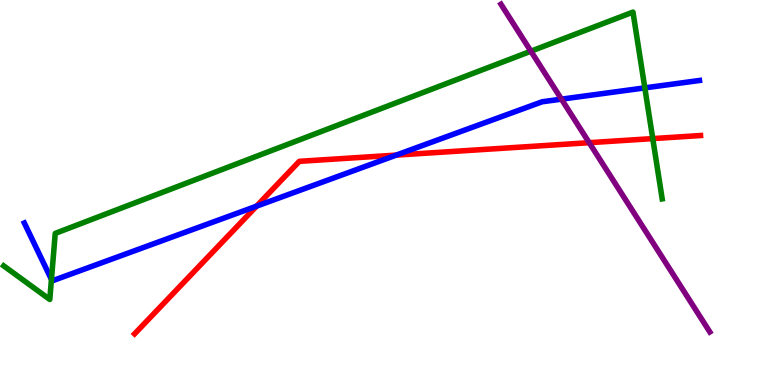[{'lines': ['blue', 'red'], 'intersections': [{'x': 3.31, 'y': 4.64}, {'x': 5.11, 'y': 5.97}]}, {'lines': ['green', 'red'], 'intersections': [{'x': 8.42, 'y': 6.4}]}, {'lines': ['purple', 'red'], 'intersections': [{'x': 7.6, 'y': 6.29}]}, {'lines': ['blue', 'green'], 'intersections': [{'x': 0.664, 'y': 2.74}, {'x': 8.32, 'y': 7.72}]}, {'lines': ['blue', 'purple'], 'intersections': [{'x': 7.24, 'y': 7.42}]}, {'lines': ['green', 'purple'], 'intersections': [{'x': 6.85, 'y': 8.67}]}]